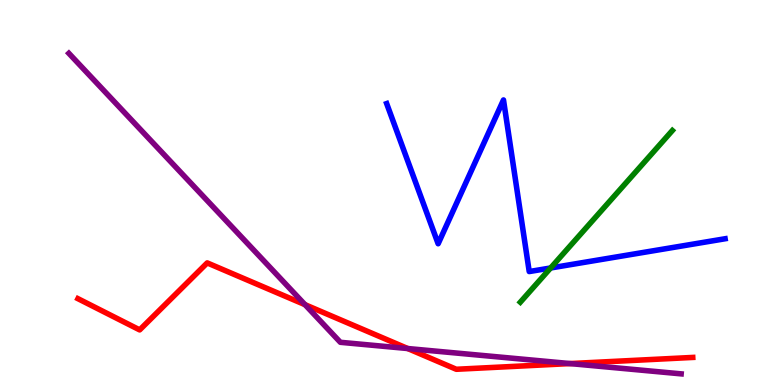[{'lines': ['blue', 'red'], 'intersections': []}, {'lines': ['green', 'red'], 'intersections': []}, {'lines': ['purple', 'red'], 'intersections': [{'x': 3.94, 'y': 2.09}, {'x': 5.26, 'y': 0.947}, {'x': 7.36, 'y': 0.556}]}, {'lines': ['blue', 'green'], 'intersections': [{'x': 7.1, 'y': 3.04}]}, {'lines': ['blue', 'purple'], 'intersections': []}, {'lines': ['green', 'purple'], 'intersections': []}]